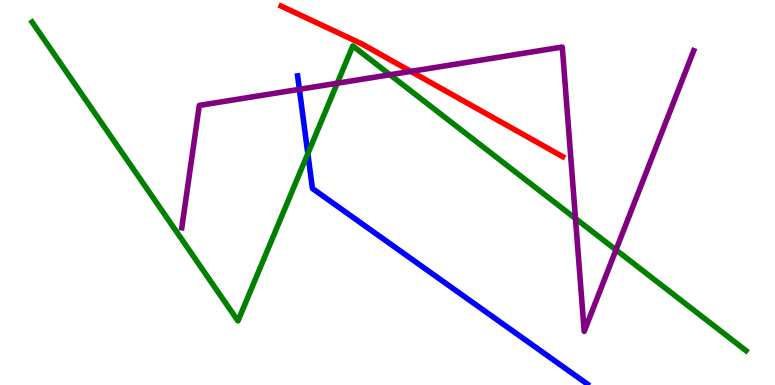[{'lines': ['blue', 'red'], 'intersections': []}, {'lines': ['green', 'red'], 'intersections': []}, {'lines': ['purple', 'red'], 'intersections': [{'x': 5.3, 'y': 8.15}]}, {'lines': ['blue', 'green'], 'intersections': [{'x': 3.97, 'y': 6.01}]}, {'lines': ['blue', 'purple'], 'intersections': [{'x': 3.86, 'y': 7.68}]}, {'lines': ['green', 'purple'], 'intersections': [{'x': 4.35, 'y': 7.84}, {'x': 5.03, 'y': 8.06}, {'x': 7.43, 'y': 4.32}, {'x': 7.95, 'y': 3.51}]}]